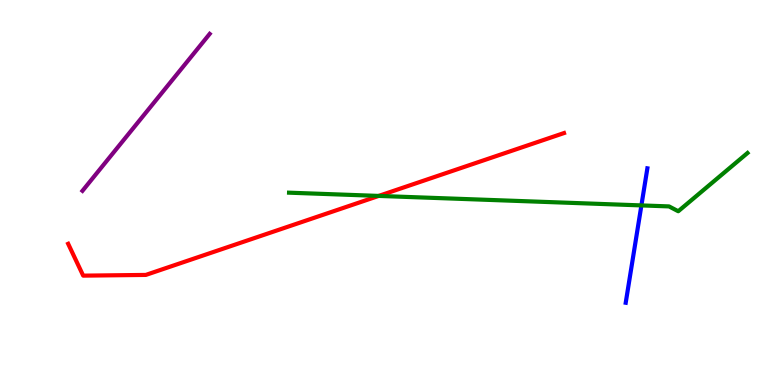[{'lines': ['blue', 'red'], 'intersections': []}, {'lines': ['green', 'red'], 'intersections': [{'x': 4.89, 'y': 4.91}]}, {'lines': ['purple', 'red'], 'intersections': []}, {'lines': ['blue', 'green'], 'intersections': [{'x': 8.28, 'y': 4.66}]}, {'lines': ['blue', 'purple'], 'intersections': []}, {'lines': ['green', 'purple'], 'intersections': []}]